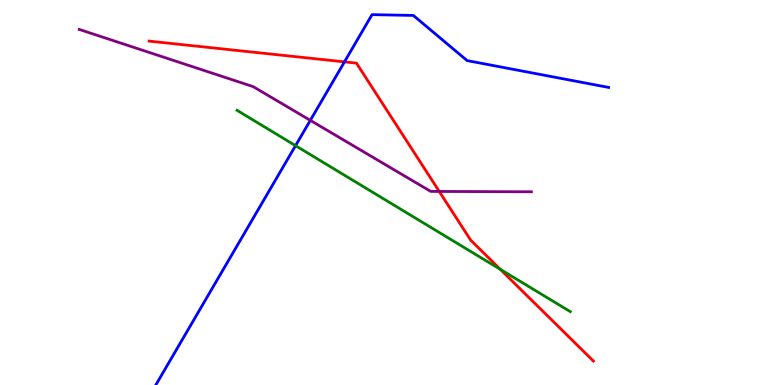[{'lines': ['blue', 'red'], 'intersections': [{'x': 4.44, 'y': 8.39}]}, {'lines': ['green', 'red'], 'intersections': [{'x': 6.46, 'y': 3.0}]}, {'lines': ['purple', 'red'], 'intersections': [{'x': 5.67, 'y': 5.03}]}, {'lines': ['blue', 'green'], 'intersections': [{'x': 3.81, 'y': 6.22}]}, {'lines': ['blue', 'purple'], 'intersections': [{'x': 4.0, 'y': 6.87}]}, {'lines': ['green', 'purple'], 'intersections': []}]